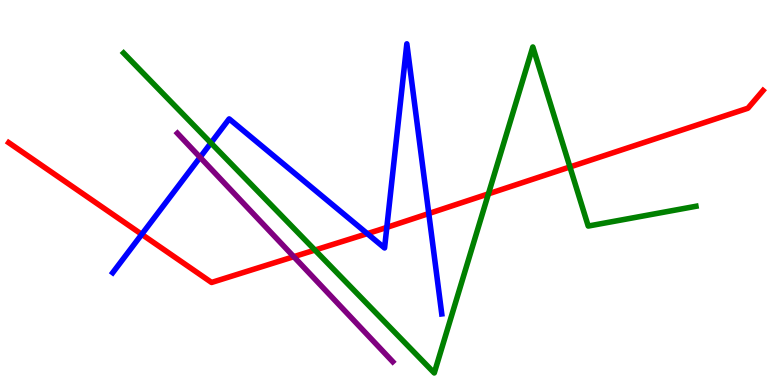[{'lines': ['blue', 'red'], 'intersections': [{'x': 1.83, 'y': 3.91}, {'x': 4.74, 'y': 3.93}, {'x': 4.99, 'y': 4.09}, {'x': 5.53, 'y': 4.45}]}, {'lines': ['green', 'red'], 'intersections': [{'x': 4.06, 'y': 3.51}, {'x': 6.3, 'y': 4.96}, {'x': 7.35, 'y': 5.66}]}, {'lines': ['purple', 'red'], 'intersections': [{'x': 3.79, 'y': 3.33}]}, {'lines': ['blue', 'green'], 'intersections': [{'x': 2.72, 'y': 6.29}]}, {'lines': ['blue', 'purple'], 'intersections': [{'x': 2.58, 'y': 5.91}]}, {'lines': ['green', 'purple'], 'intersections': []}]